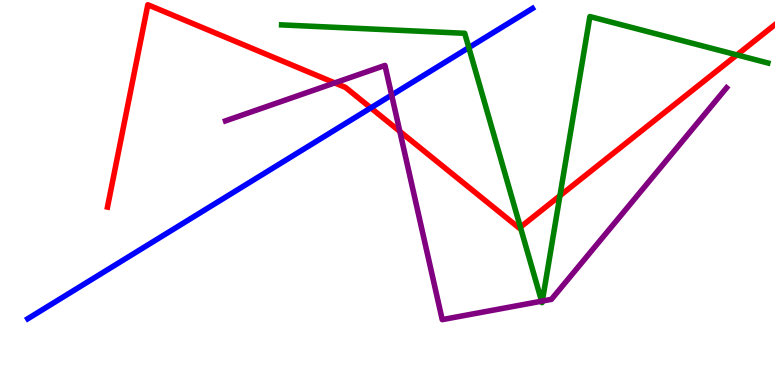[{'lines': ['blue', 'red'], 'intersections': [{'x': 4.78, 'y': 7.2}]}, {'lines': ['green', 'red'], 'intersections': [{'x': 6.71, 'y': 4.1}, {'x': 7.22, 'y': 4.92}, {'x': 9.51, 'y': 8.57}]}, {'lines': ['purple', 'red'], 'intersections': [{'x': 4.32, 'y': 7.85}, {'x': 5.16, 'y': 6.59}]}, {'lines': ['blue', 'green'], 'intersections': [{'x': 6.05, 'y': 8.76}]}, {'lines': ['blue', 'purple'], 'intersections': [{'x': 5.05, 'y': 7.53}]}, {'lines': ['green', 'purple'], 'intersections': [{'x': 6.99, 'y': 2.18}, {'x': 7.0, 'y': 2.18}]}]